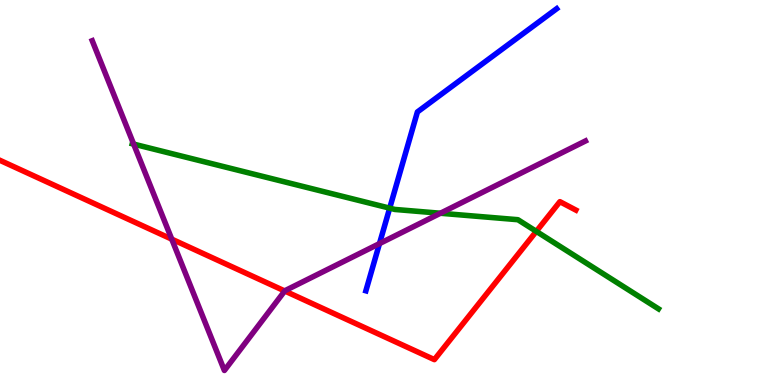[{'lines': ['blue', 'red'], 'intersections': []}, {'lines': ['green', 'red'], 'intersections': [{'x': 6.92, 'y': 3.99}]}, {'lines': ['purple', 'red'], 'intersections': [{'x': 2.22, 'y': 3.79}, {'x': 3.67, 'y': 2.44}]}, {'lines': ['blue', 'green'], 'intersections': [{'x': 5.03, 'y': 4.59}]}, {'lines': ['blue', 'purple'], 'intersections': [{'x': 4.9, 'y': 3.67}]}, {'lines': ['green', 'purple'], 'intersections': [{'x': 1.72, 'y': 6.26}, {'x': 5.68, 'y': 4.46}]}]